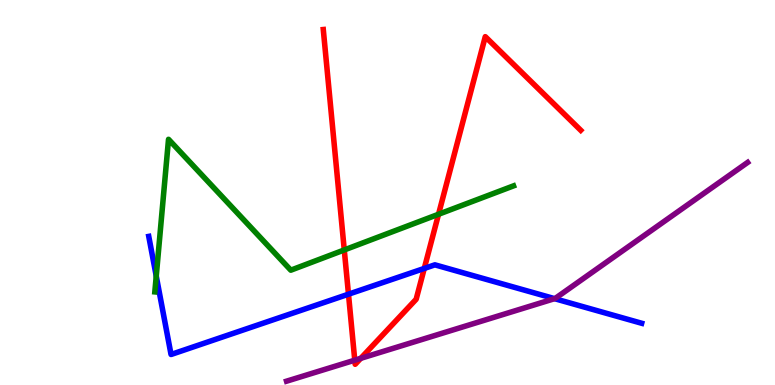[{'lines': ['blue', 'red'], 'intersections': [{'x': 4.5, 'y': 2.36}, {'x': 5.47, 'y': 3.03}]}, {'lines': ['green', 'red'], 'intersections': [{'x': 4.44, 'y': 3.51}, {'x': 5.66, 'y': 4.43}]}, {'lines': ['purple', 'red'], 'intersections': [{'x': 4.58, 'y': 0.645}, {'x': 4.66, 'y': 0.693}]}, {'lines': ['blue', 'green'], 'intersections': [{'x': 2.02, 'y': 2.83}]}, {'lines': ['blue', 'purple'], 'intersections': [{'x': 7.16, 'y': 2.24}]}, {'lines': ['green', 'purple'], 'intersections': []}]